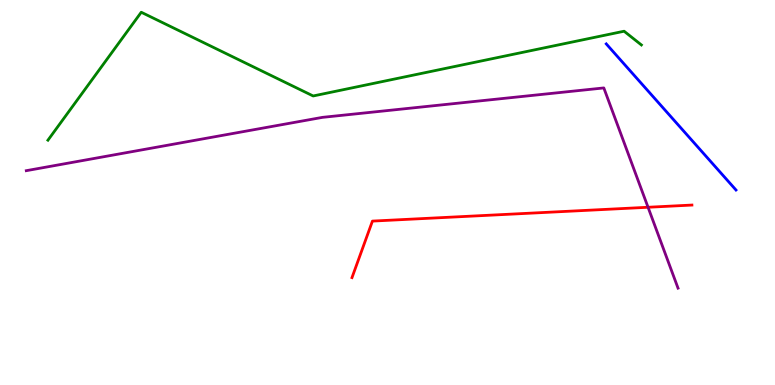[{'lines': ['blue', 'red'], 'intersections': []}, {'lines': ['green', 'red'], 'intersections': []}, {'lines': ['purple', 'red'], 'intersections': [{'x': 8.36, 'y': 4.62}]}, {'lines': ['blue', 'green'], 'intersections': []}, {'lines': ['blue', 'purple'], 'intersections': []}, {'lines': ['green', 'purple'], 'intersections': []}]